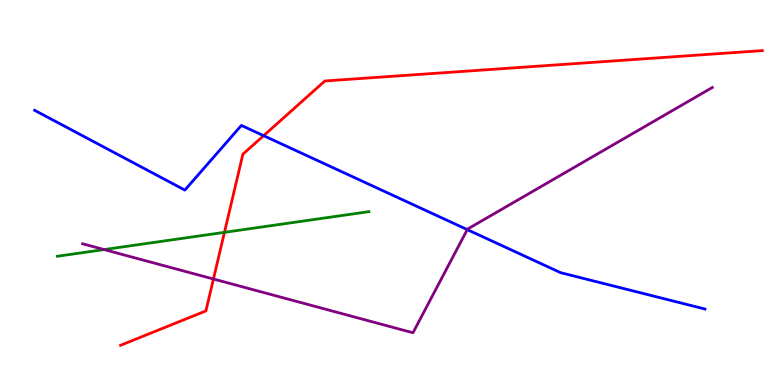[{'lines': ['blue', 'red'], 'intersections': [{'x': 3.4, 'y': 6.48}]}, {'lines': ['green', 'red'], 'intersections': [{'x': 2.9, 'y': 3.97}]}, {'lines': ['purple', 'red'], 'intersections': [{'x': 2.75, 'y': 2.75}]}, {'lines': ['blue', 'green'], 'intersections': []}, {'lines': ['blue', 'purple'], 'intersections': [{'x': 6.03, 'y': 4.04}]}, {'lines': ['green', 'purple'], 'intersections': [{'x': 1.34, 'y': 3.52}]}]